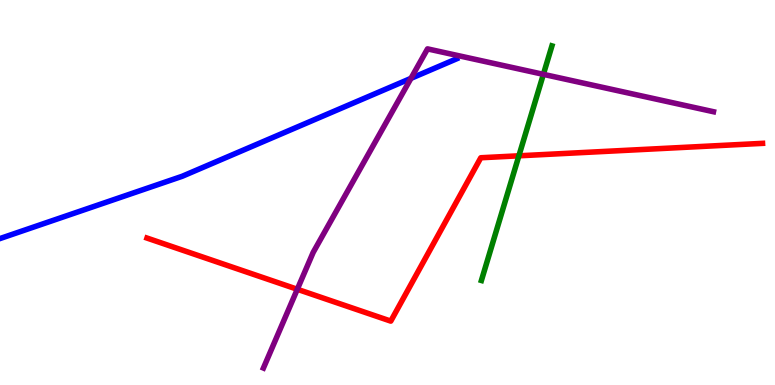[{'lines': ['blue', 'red'], 'intersections': []}, {'lines': ['green', 'red'], 'intersections': [{'x': 6.7, 'y': 5.95}]}, {'lines': ['purple', 'red'], 'intersections': [{'x': 3.84, 'y': 2.49}]}, {'lines': ['blue', 'green'], 'intersections': []}, {'lines': ['blue', 'purple'], 'intersections': [{'x': 5.3, 'y': 7.96}]}, {'lines': ['green', 'purple'], 'intersections': [{'x': 7.01, 'y': 8.07}]}]